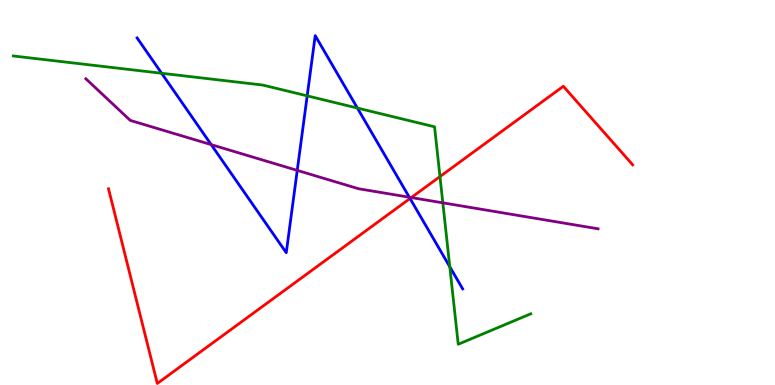[{'lines': ['blue', 'red'], 'intersections': [{'x': 5.29, 'y': 4.84}]}, {'lines': ['green', 'red'], 'intersections': [{'x': 5.68, 'y': 5.41}]}, {'lines': ['purple', 'red'], 'intersections': [{'x': 5.31, 'y': 4.87}]}, {'lines': ['blue', 'green'], 'intersections': [{'x': 2.09, 'y': 8.1}, {'x': 3.96, 'y': 7.51}, {'x': 4.61, 'y': 7.19}, {'x': 5.8, 'y': 3.07}]}, {'lines': ['blue', 'purple'], 'intersections': [{'x': 2.73, 'y': 6.24}, {'x': 3.84, 'y': 5.57}, {'x': 5.28, 'y': 4.88}]}, {'lines': ['green', 'purple'], 'intersections': [{'x': 5.71, 'y': 4.73}]}]